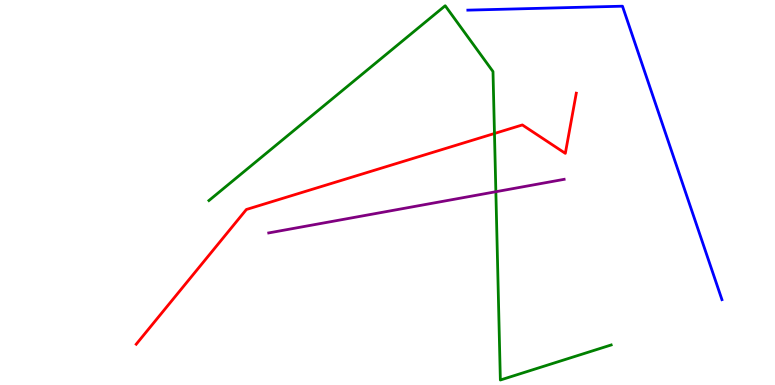[{'lines': ['blue', 'red'], 'intersections': []}, {'lines': ['green', 'red'], 'intersections': [{'x': 6.38, 'y': 6.53}]}, {'lines': ['purple', 'red'], 'intersections': []}, {'lines': ['blue', 'green'], 'intersections': []}, {'lines': ['blue', 'purple'], 'intersections': []}, {'lines': ['green', 'purple'], 'intersections': [{'x': 6.4, 'y': 5.02}]}]